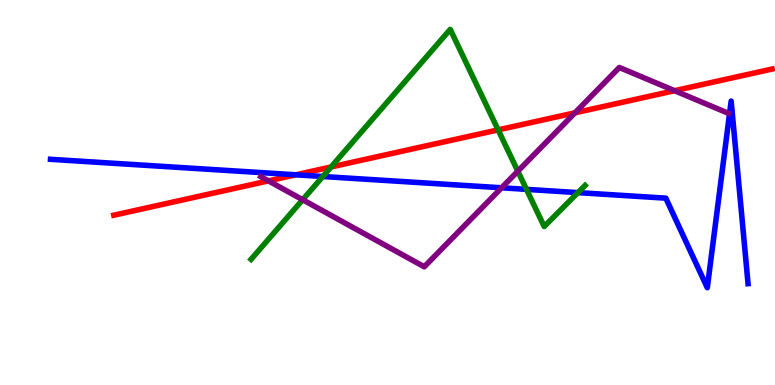[{'lines': ['blue', 'red'], 'intersections': [{'x': 3.82, 'y': 5.46}]}, {'lines': ['green', 'red'], 'intersections': [{'x': 4.27, 'y': 5.66}, {'x': 6.43, 'y': 6.63}]}, {'lines': ['purple', 'red'], 'intersections': [{'x': 3.46, 'y': 5.3}, {'x': 7.42, 'y': 7.07}, {'x': 8.7, 'y': 7.64}]}, {'lines': ['blue', 'green'], 'intersections': [{'x': 4.17, 'y': 5.42}, {'x': 6.79, 'y': 5.08}, {'x': 7.46, 'y': 5.0}]}, {'lines': ['blue', 'purple'], 'intersections': [{'x': 6.47, 'y': 5.12}]}, {'lines': ['green', 'purple'], 'intersections': [{'x': 3.91, 'y': 4.81}, {'x': 6.68, 'y': 5.55}]}]